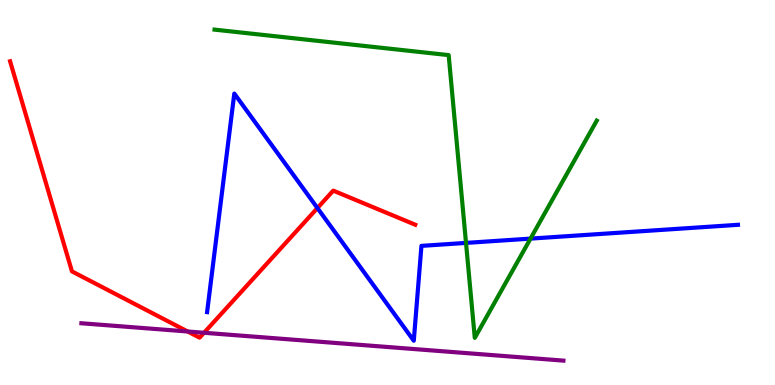[{'lines': ['blue', 'red'], 'intersections': [{'x': 4.1, 'y': 4.6}]}, {'lines': ['green', 'red'], 'intersections': []}, {'lines': ['purple', 'red'], 'intersections': [{'x': 2.42, 'y': 1.39}, {'x': 2.63, 'y': 1.36}]}, {'lines': ['blue', 'green'], 'intersections': [{'x': 6.01, 'y': 3.69}, {'x': 6.85, 'y': 3.8}]}, {'lines': ['blue', 'purple'], 'intersections': []}, {'lines': ['green', 'purple'], 'intersections': []}]